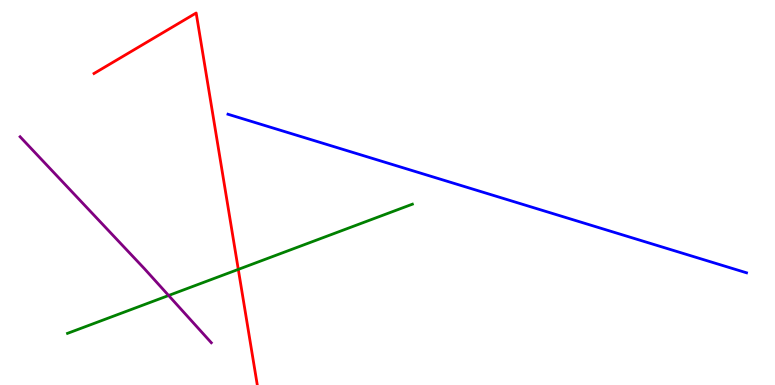[{'lines': ['blue', 'red'], 'intersections': []}, {'lines': ['green', 'red'], 'intersections': [{'x': 3.07, 'y': 3.0}]}, {'lines': ['purple', 'red'], 'intersections': []}, {'lines': ['blue', 'green'], 'intersections': []}, {'lines': ['blue', 'purple'], 'intersections': []}, {'lines': ['green', 'purple'], 'intersections': [{'x': 2.18, 'y': 2.32}]}]